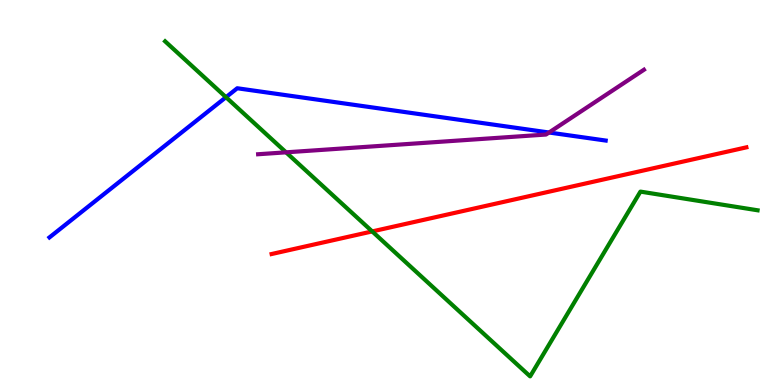[{'lines': ['blue', 'red'], 'intersections': []}, {'lines': ['green', 'red'], 'intersections': [{'x': 4.8, 'y': 3.99}]}, {'lines': ['purple', 'red'], 'intersections': []}, {'lines': ['blue', 'green'], 'intersections': [{'x': 2.92, 'y': 7.48}]}, {'lines': ['blue', 'purple'], 'intersections': [{'x': 7.08, 'y': 6.56}]}, {'lines': ['green', 'purple'], 'intersections': [{'x': 3.69, 'y': 6.04}]}]